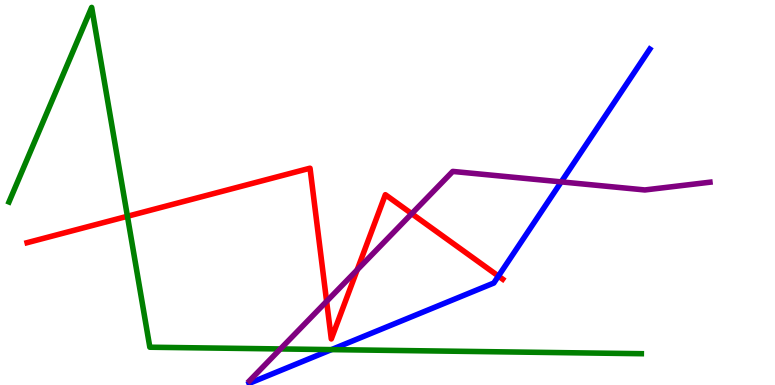[{'lines': ['blue', 'red'], 'intersections': [{'x': 6.43, 'y': 2.83}]}, {'lines': ['green', 'red'], 'intersections': [{'x': 1.64, 'y': 4.38}]}, {'lines': ['purple', 'red'], 'intersections': [{'x': 4.21, 'y': 2.17}, {'x': 4.61, 'y': 2.99}, {'x': 5.31, 'y': 4.45}]}, {'lines': ['blue', 'green'], 'intersections': [{'x': 4.28, 'y': 0.919}]}, {'lines': ['blue', 'purple'], 'intersections': [{'x': 7.24, 'y': 5.28}]}, {'lines': ['green', 'purple'], 'intersections': [{'x': 3.62, 'y': 0.937}]}]